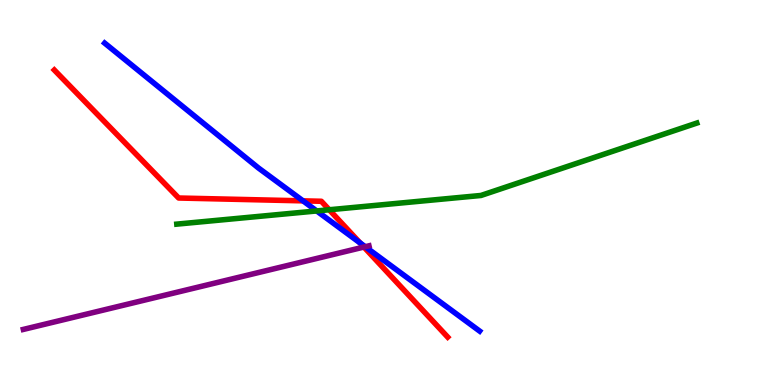[{'lines': ['blue', 'red'], 'intersections': [{'x': 3.91, 'y': 4.78}, {'x': 4.65, 'y': 3.69}]}, {'lines': ['green', 'red'], 'intersections': [{'x': 4.25, 'y': 4.55}]}, {'lines': ['purple', 'red'], 'intersections': [{'x': 4.7, 'y': 3.58}]}, {'lines': ['blue', 'green'], 'intersections': [{'x': 4.09, 'y': 4.52}]}, {'lines': ['blue', 'purple'], 'intersections': [{'x': 4.71, 'y': 3.59}]}, {'lines': ['green', 'purple'], 'intersections': []}]